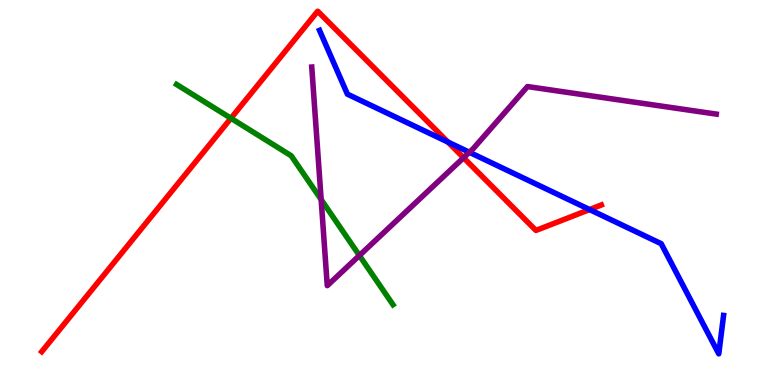[{'lines': ['blue', 'red'], 'intersections': [{'x': 5.78, 'y': 6.31}, {'x': 7.61, 'y': 4.56}]}, {'lines': ['green', 'red'], 'intersections': [{'x': 2.98, 'y': 6.93}]}, {'lines': ['purple', 'red'], 'intersections': [{'x': 5.98, 'y': 5.9}]}, {'lines': ['blue', 'green'], 'intersections': []}, {'lines': ['blue', 'purple'], 'intersections': [{'x': 6.06, 'y': 6.04}]}, {'lines': ['green', 'purple'], 'intersections': [{'x': 4.14, 'y': 4.82}, {'x': 4.64, 'y': 3.36}]}]